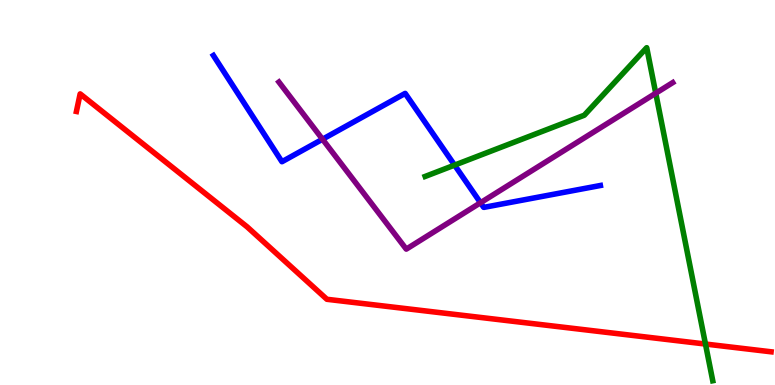[{'lines': ['blue', 'red'], 'intersections': []}, {'lines': ['green', 'red'], 'intersections': [{'x': 9.1, 'y': 1.06}]}, {'lines': ['purple', 'red'], 'intersections': []}, {'lines': ['blue', 'green'], 'intersections': [{'x': 5.87, 'y': 5.71}]}, {'lines': ['blue', 'purple'], 'intersections': [{'x': 4.16, 'y': 6.38}, {'x': 6.2, 'y': 4.73}]}, {'lines': ['green', 'purple'], 'intersections': [{'x': 8.46, 'y': 7.58}]}]